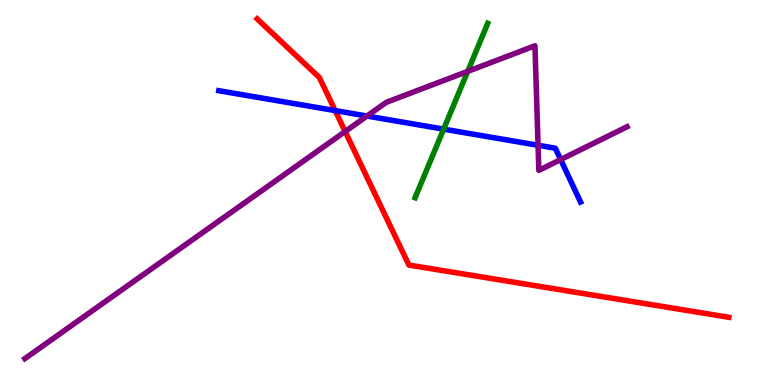[{'lines': ['blue', 'red'], 'intersections': [{'x': 4.32, 'y': 7.13}]}, {'lines': ['green', 'red'], 'intersections': []}, {'lines': ['purple', 'red'], 'intersections': [{'x': 4.45, 'y': 6.58}]}, {'lines': ['blue', 'green'], 'intersections': [{'x': 5.72, 'y': 6.65}]}, {'lines': ['blue', 'purple'], 'intersections': [{'x': 4.74, 'y': 6.99}, {'x': 6.94, 'y': 6.23}, {'x': 7.23, 'y': 5.86}]}, {'lines': ['green', 'purple'], 'intersections': [{'x': 6.04, 'y': 8.15}]}]